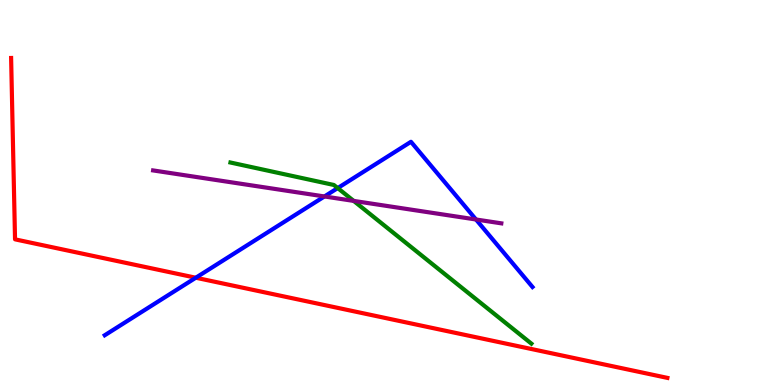[{'lines': ['blue', 'red'], 'intersections': [{'x': 2.53, 'y': 2.79}]}, {'lines': ['green', 'red'], 'intersections': []}, {'lines': ['purple', 'red'], 'intersections': []}, {'lines': ['blue', 'green'], 'intersections': [{'x': 4.36, 'y': 5.12}]}, {'lines': ['blue', 'purple'], 'intersections': [{'x': 4.19, 'y': 4.9}, {'x': 6.14, 'y': 4.3}]}, {'lines': ['green', 'purple'], 'intersections': [{'x': 4.56, 'y': 4.78}]}]